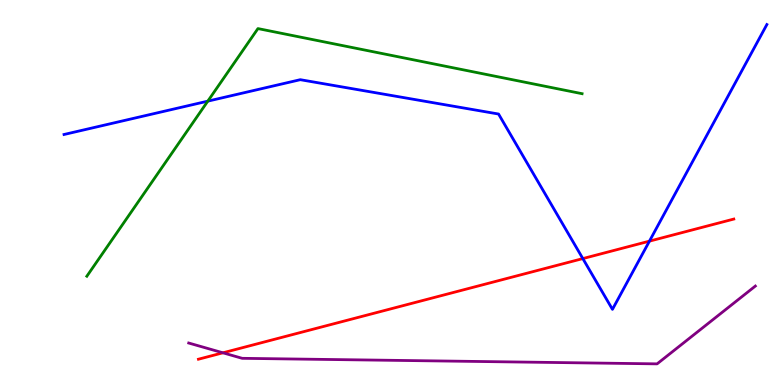[{'lines': ['blue', 'red'], 'intersections': [{'x': 7.52, 'y': 3.28}, {'x': 8.38, 'y': 3.74}]}, {'lines': ['green', 'red'], 'intersections': []}, {'lines': ['purple', 'red'], 'intersections': [{'x': 2.88, 'y': 0.836}]}, {'lines': ['blue', 'green'], 'intersections': [{'x': 2.68, 'y': 7.37}]}, {'lines': ['blue', 'purple'], 'intersections': []}, {'lines': ['green', 'purple'], 'intersections': []}]